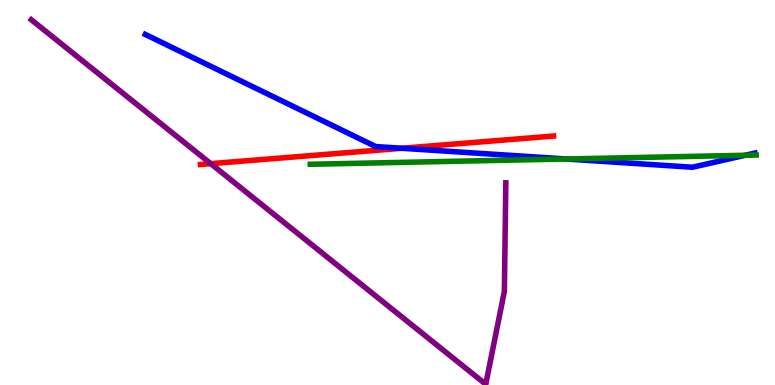[{'lines': ['blue', 'red'], 'intersections': [{'x': 5.19, 'y': 6.15}]}, {'lines': ['green', 'red'], 'intersections': []}, {'lines': ['purple', 'red'], 'intersections': [{'x': 2.72, 'y': 5.75}]}, {'lines': ['blue', 'green'], 'intersections': [{'x': 7.3, 'y': 5.87}, {'x': 9.61, 'y': 5.97}]}, {'lines': ['blue', 'purple'], 'intersections': []}, {'lines': ['green', 'purple'], 'intersections': []}]